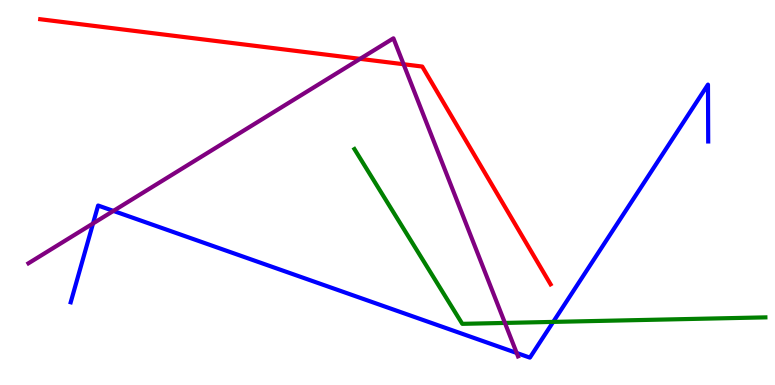[{'lines': ['blue', 'red'], 'intersections': []}, {'lines': ['green', 'red'], 'intersections': []}, {'lines': ['purple', 'red'], 'intersections': [{'x': 4.65, 'y': 8.47}, {'x': 5.21, 'y': 8.33}]}, {'lines': ['blue', 'green'], 'intersections': [{'x': 7.14, 'y': 1.64}]}, {'lines': ['blue', 'purple'], 'intersections': [{'x': 1.2, 'y': 4.2}, {'x': 1.46, 'y': 4.52}, {'x': 6.67, 'y': 0.832}]}, {'lines': ['green', 'purple'], 'intersections': [{'x': 6.52, 'y': 1.61}]}]